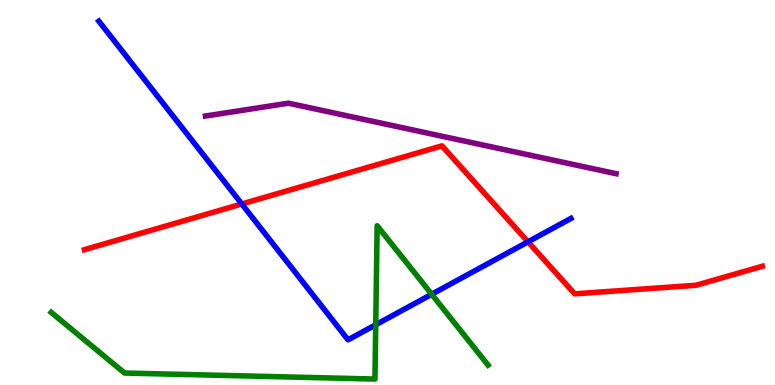[{'lines': ['blue', 'red'], 'intersections': [{'x': 3.12, 'y': 4.7}, {'x': 6.81, 'y': 3.72}]}, {'lines': ['green', 'red'], 'intersections': []}, {'lines': ['purple', 'red'], 'intersections': []}, {'lines': ['blue', 'green'], 'intersections': [{'x': 4.85, 'y': 1.56}, {'x': 5.57, 'y': 2.36}]}, {'lines': ['blue', 'purple'], 'intersections': []}, {'lines': ['green', 'purple'], 'intersections': []}]